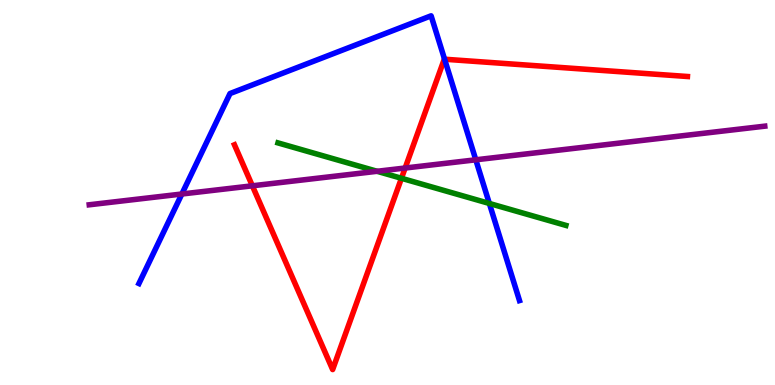[{'lines': ['blue', 'red'], 'intersections': [{'x': 5.74, 'y': 8.46}]}, {'lines': ['green', 'red'], 'intersections': [{'x': 5.18, 'y': 5.37}]}, {'lines': ['purple', 'red'], 'intersections': [{'x': 3.26, 'y': 5.17}, {'x': 5.23, 'y': 5.64}]}, {'lines': ['blue', 'green'], 'intersections': [{'x': 6.31, 'y': 4.72}]}, {'lines': ['blue', 'purple'], 'intersections': [{'x': 2.35, 'y': 4.96}, {'x': 6.14, 'y': 5.85}]}, {'lines': ['green', 'purple'], 'intersections': [{'x': 4.87, 'y': 5.55}]}]